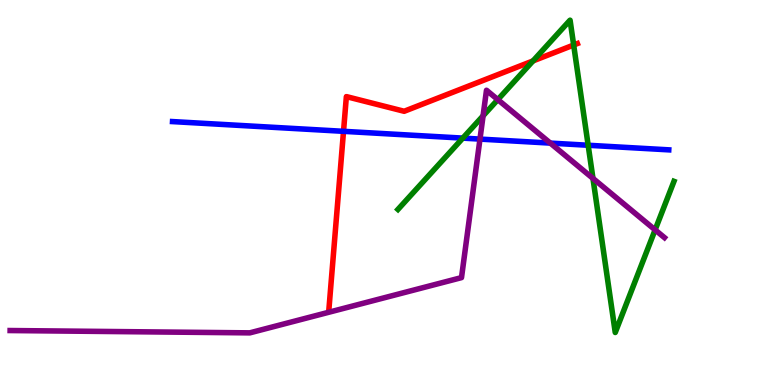[{'lines': ['blue', 'red'], 'intersections': [{'x': 4.43, 'y': 6.59}]}, {'lines': ['green', 'red'], 'intersections': [{'x': 6.88, 'y': 8.42}, {'x': 7.4, 'y': 8.83}]}, {'lines': ['purple', 'red'], 'intersections': []}, {'lines': ['blue', 'green'], 'intersections': [{'x': 5.97, 'y': 6.41}, {'x': 7.59, 'y': 6.23}]}, {'lines': ['blue', 'purple'], 'intersections': [{'x': 6.19, 'y': 6.39}, {'x': 7.1, 'y': 6.28}]}, {'lines': ['green', 'purple'], 'intersections': [{'x': 6.23, 'y': 6.99}, {'x': 6.42, 'y': 7.41}, {'x': 7.65, 'y': 5.37}, {'x': 8.45, 'y': 4.03}]}]